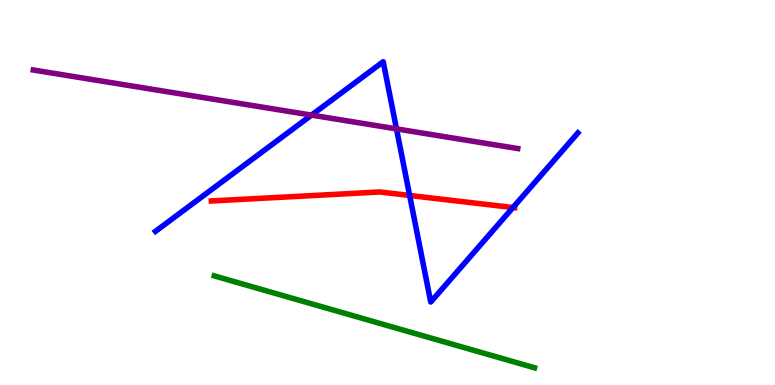[{'lines': ['blue', 'red'], 'intersections': [{'x': 5.29, 'y': 4.92}, {'x': 6.62, 'y': 4.61}]}, {'lines': ['green', 'red'], 'intersections': []}, {'lines': ['purple', 'red'], 'intersections': []}, {'lines': ['blue', 'green'], 'intersections': []}, {'lines': ['blue', 'purple'], 'intersections': [{'x': 4.02, 'y': 7.01}, {'x': 5.12, 'y': 6.65}]}, {'lines': ['green', 'purple'], 'intersections': []}]